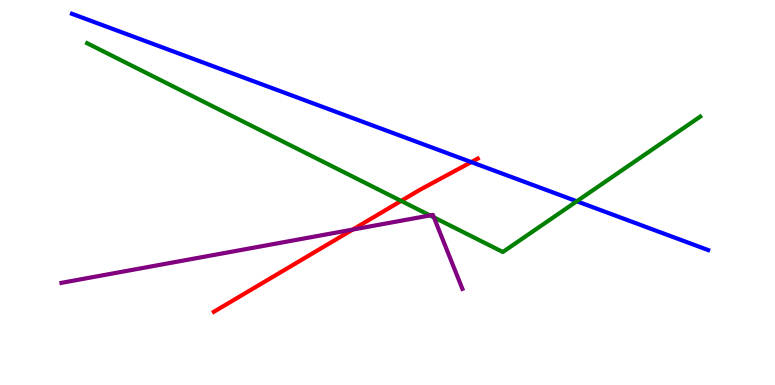[{'lines': ['blue', 'red'], 'intersections': [{'x': 6.08, 'y': 5.79}]}, {'lines': ['green', 'red'], 'intersections': [{'x': 5.18, 'y': 4.78}]}, {'lines': ['purple', 'red'], 'intersections': [{'x': 4.55, 'y': 4.04}]}, {'lines': ['blue', 'green'], 'intersections': [{'x': 7.44, 'y': 4.77}]}, {'lines': ['blue', 'purple'], 'intersections': []}, {'lines': ['green', 'purple'], 'intersections': [{'x': 5.55, 'y': 4.4}, {'x': 5.6, 'y': 4.35}]}]